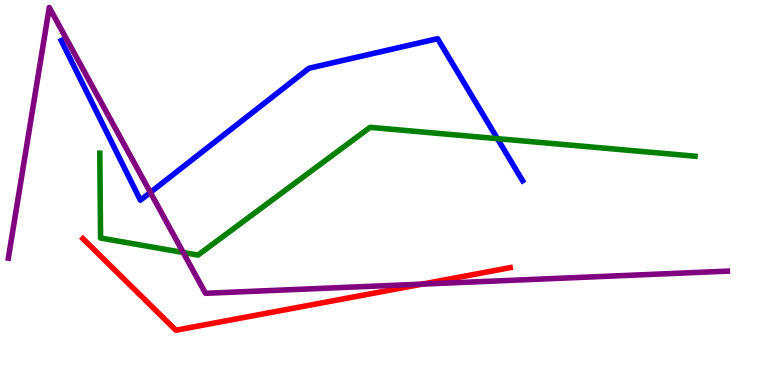[{'lines': ['blue', 'red'], 'intersections': []}, {'lines': ['green', 'red'], 'intersections': []}, {'lines': ['purple', 'red'], 'intersections': [{'x': 5.45, 'y': 2.62}]}, {'lines': ['blue', 'green'], 'intersections': [{'x': 6.42, 'y': 6.4}]}, {'lines': ['blue', 'purple'], 'intersections': [{'x': 1.94, 'y': 5.0}]}, {'lines': ['green', 'purple'], 'intersections': [{'x': 2.36, 'y': 3.44}]}]